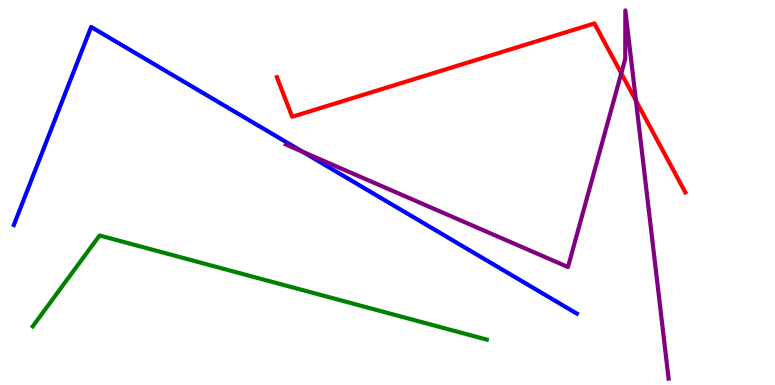[{'lines': ['blue', 'red'], 'intersections': []}, {'lines': ['green', 'red'], 'intersections': []}, {'lines': ['purple', 'red'], 'intersections': [{'x': 8.02, 'y': 8.1}, {'x': 8.21, 'y': 7.39}]}, {'lines': ['blue', 'green'], 'intersections': []}, {'lines': ['blue', 'purple'], 'intersections': [{'x': 3.9, 'y': 6.06}]}, {'lines': ['green', 'purple'], 'intersections': []}]